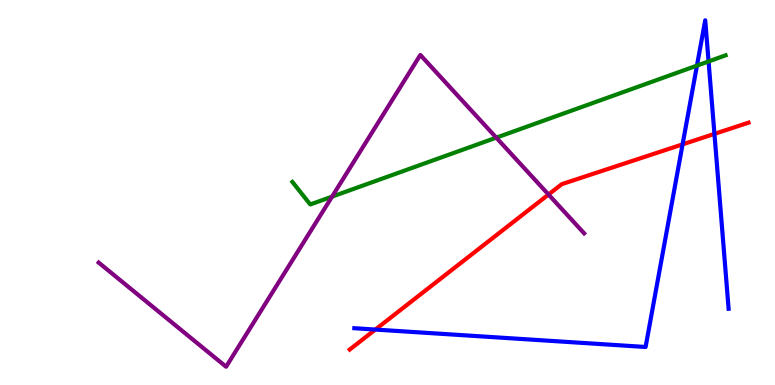[{'lines': ['blue', 'red'], 'intersections': [{'x': 4.84, 'y': 1.44}, {'x': 8.81, 'y': 6.25}, {'x': 9.22, 'y': 6.52}]}, {'lines': ['green', 'red'], 'intersections': []}, {'lines': ['purple', 'red'], 'intersections': [{'x': 7.08, 'y': 4.95}]}, {'lines': ['blue', 'green'], 'intersections': [{'x': 8.99, 'y': 8.3}, {'x': 9.14, 'y': 8.4}]}, {'lines': ['blue', 'purple'], 'intersections': []}, {'lines': ['green', 'purple'], 'intersections': [{'x': 4.28, 'y': 4.89}, {'x': 6.4, 'y': 6.42}]}]